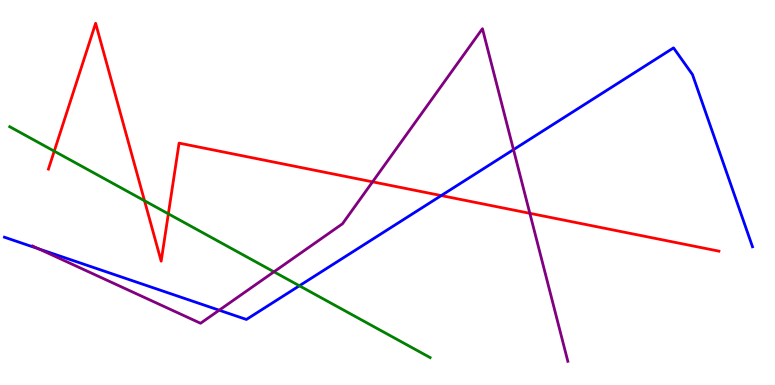[{'lines': ['blue', 'red'], 'intersections': [{'x': 5.69, 'y': 4.92}]}, {'lines': ['green', 'red'], 'intersections': [{'x': 0.7, 'y': 6.07}, {'x': 1.86, 'y': 4.79}, {'x': 2.17, 'y': 4.45}]}, {'lines': ['purple', 'red'], 'intersections': [{'x': 4.81, 'y': 5.28}, {'x': 6.84, 'y': 4.46}]}, {'lines': ['blue', 'green'], 'intersections': [{'x': 3.86, 'y': 2.58}]}, {'lines': ['blue', 'purple'], 'intersections': [{'x': 0.5, 'y': 3.54}, {'x': 2.83, 'y': 1.94}, {'x': 6.63, 'y': 6.11}]}, {'lines': ['green', 'purple'], 'intersections': [{'x': 3.53, 'y': 2.94}]}]